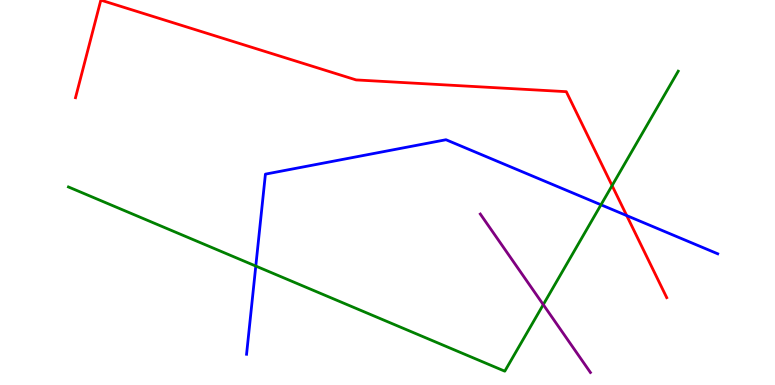[{'lines': ['blue', 'red'], 'intersections': [{'x': 8.09, 'y': 4.4}]}, {'lines': ['green', 'red'], 'intersections': [{'x': 7.9, 'y': 5.18}]}, {'lines': ['purple', 'red'], 'intersections': []}, {'lines': ['blue', 'green'], 'intersections': [{'x': 3.3, 'y': 3.09}, {'x': 7.75, 'y': 4.68}]}, {'lines': ['blue', 'purple'], 'intersections': []}, {'lines': ['green', 'purple'], 'intersections': [{'x': 7.01, 'y': 2.09}]}]